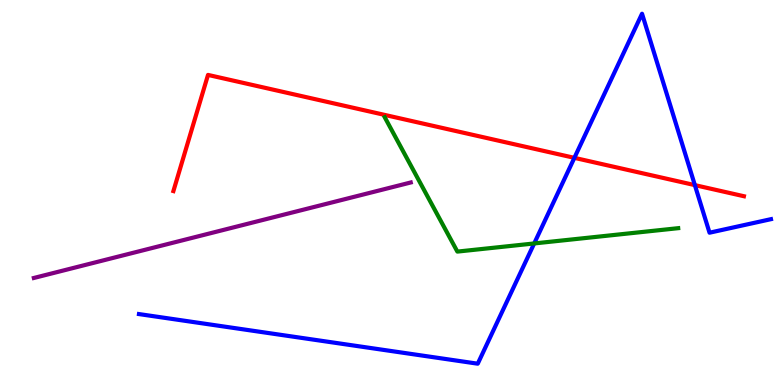[{'lines': ['blue', 'red'], 'intersections': [{'x': 7.41, 'y': 5.9}, {'x': 8.97, 'y': 5.19}]}, {'lines': ['green', 'red'], 'intersections': []}, {'lines': ['purple', 'red'], 'intersections': []}, {'lines': ['blue', 'green'], 'intersections': [{'x': 6.89, 'y': 3.68}]}, {'lines': ['blue', 'purple'], 'intersections': []}, {'lines': ['green', 'purple'], 'intersections': []}]